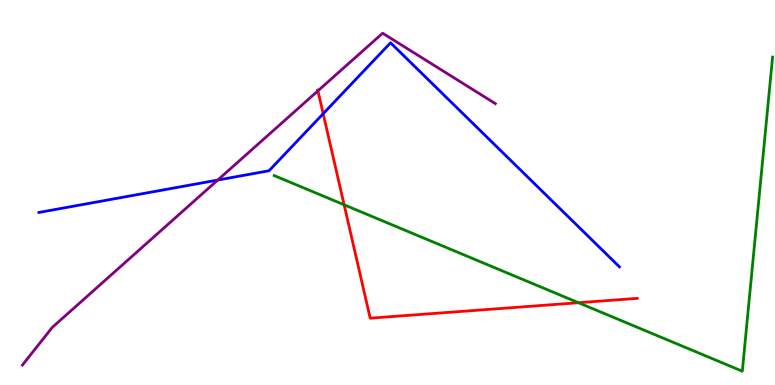[{'lines': ['blue', 'red'], 'intersections': [{'x': 4.17, 'y': 7.05}]}, {'lines': ['green', 'red'], 'intersections': [{'x': 4.44, 'y': 4.68}, {'x': 7.46, 'y': 2.14}]}, {'lines': ['purple', 'red'], 'intersections': [{'x': 4.1, 'y': 7.64}]}, {'lines': ['blue', 'green'], 'intersections': []}, {'lines': ['blue', 'purple'], 'intersections': [{'x': 2.81, 'y': 5.32}]}, {'lines': ['green', 'purple'], 'intersections': []}]